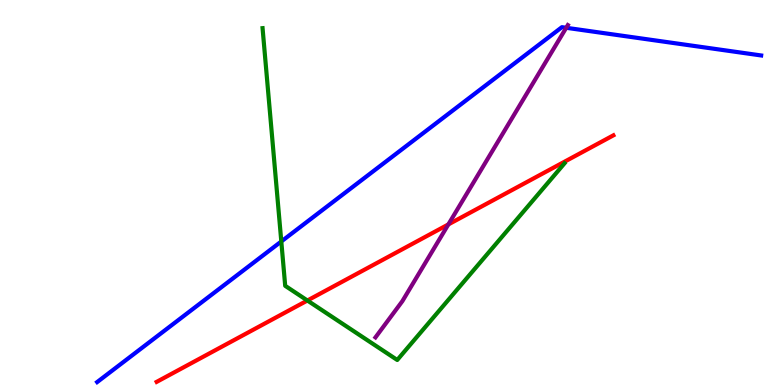[{'lines': ['blue', 'red'], 'intersections': []}, {'lines': ['green', 'red'], 'intersections': [{'x': 3.97, 'y': 2.19}]}, {'lines': ['purple', 'red'], 'intersections': [{'x': 5.79, 'y': 4.17}]}, {'lines': ['blue', 'green'], 'intersections': [{'x': 3.63, 'y': 3.73}]}, {'lines': ['blue', 'purple'], 'intersections': [{'x': 7.31, 'y': 9.28}]}, {'lines': ['green', 'purple'], 'intersections': []}]